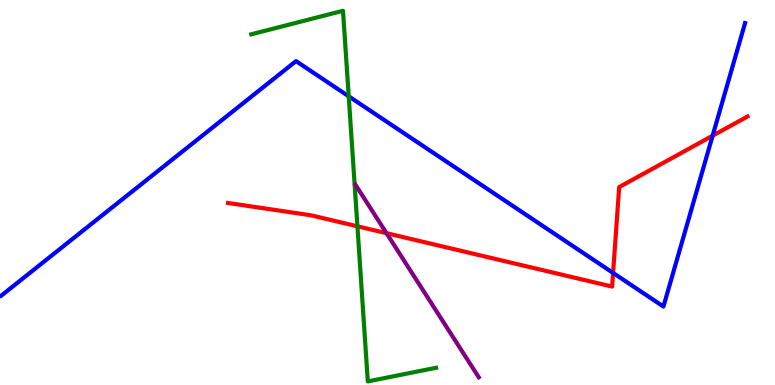[{'lines': ['blue', 'red'], 'intersections': [{'x': 7.91, 'y': 2.91}, {'x': 9.2, 'y': 6.48}]}, {'lines': ['green', 'red'], 'intersections': [{'x': 4.61, 'y': 4.12}]}, {'lines': ['purple', 'red'], 'intersections': [{'x': 4.99, 'y': 3.94}]}, {'lines': ['blue', 'green'], 'intersections': [{'x': 4.5, 'y': 7.5}]}, {'lines': ['blue', 'purple'], 'intersections': []}, {'lines': ['green', 'purple'], 'intersections': []}]